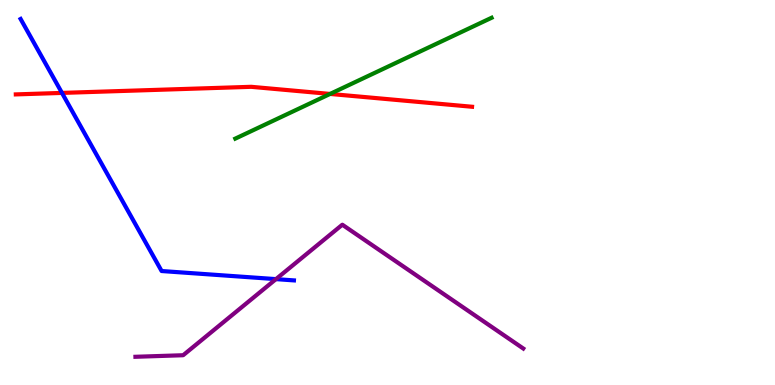[{'lines': ['blue', 'red'], 'intersections': [{'x': 0.8, 'y': 7.59}]}, {'lines': ['green', 'red'], 'intersections': [{'x': 4.26, 'y': 7.56}]}, {'lines': ['purple', 'red'], 'intersections': []}, {'lines': ['blue', 'green'], 'intersections': []}, {'lines': ['blue', 'purple'], 'intersections': [{'x': 3.56, 'y': 2.75}]}, {'lines': ['green', 'purple'], 'intersections': []}]